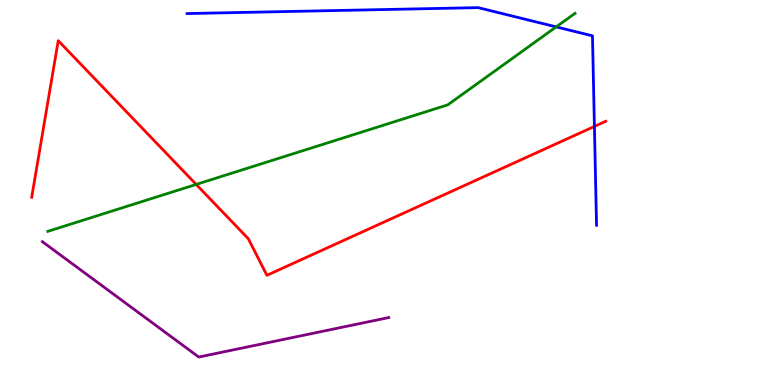[{'lines': ['blue', 'red'], 'intersections': [{'x': 7.67, 'y': 6.72}]}, {'lines': ['green', 'red'], 'intersections': [{'x': 2.53, 'y': 5.21}]}, {'lines': ['purple', 'red'], 'intersections': []}, {'lines': ['blue', 'green'], 'intersections': [{'x': 7.18, 'y': 9.3}]}, {'lines': ['blue', 'purple'], 'intersections': []}, {'lines': ['green', 'purple'], 'intersections': []}]